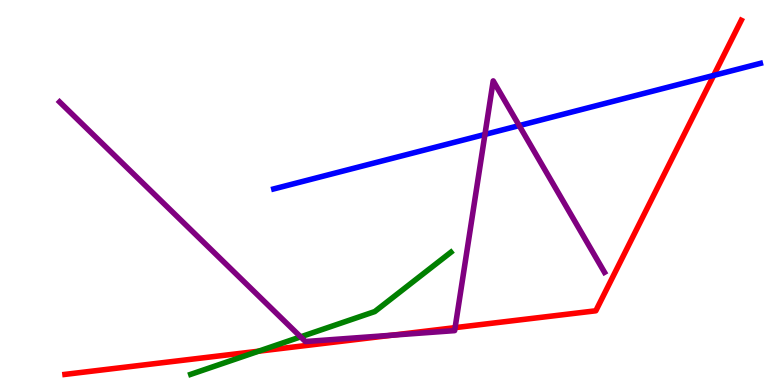[{'lines': ['blue', 'red'], 'intersections': [{'x': 9.21, 'y': 8.04}]}, {'lines': ['green', 'red'], 'intersections': [{'x': 3.34, 'y': 0.878}]}, {'lines': ['purple', 'red'], 'intersections': [{'x': 5.06, 'y': 1.29}, {'x': 5.87, 'y': 1.49}]}, {'lines': ['blue', 'green'], 'intersections': []}, {'lines': ['blue', 'purple'], 'intersections': [{'x': 6.26, 'y': 6.51}, {'x': 6.7, 'y': 6.74}]}, {'lines': ['green', 'purple'], 'intersections': [{'x': 3.88, 'y': 1.25}]}]